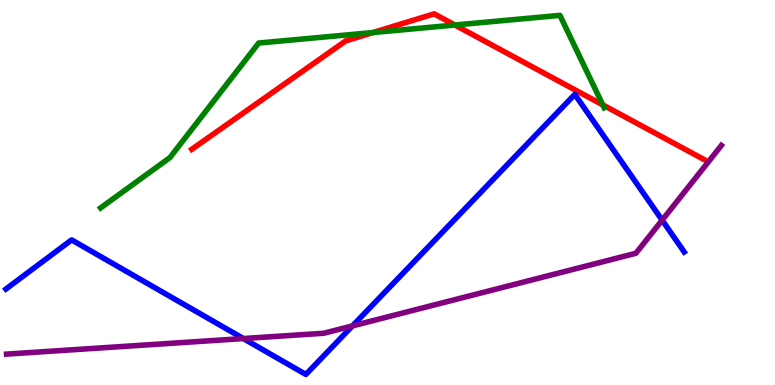[{'lines': ['blue', 'red'], 'intersections': []}, {'lines': ['green', 'red'], 'intersections': [{'x': 4.81, 'y': 9.15}, {'x': 5.87, 'y': 9.35}, {'x': 7.78, 'y': 7.28}]}, {'lines': ['purple', 'red'], 'intersections': []}, {'lines': ['blue', 'green'], 'intersections': []}, {'lines': ['blue', 'purple'], 'intersections': [{'x': 3.14, 'y': 1.21}, {'x': 4.55, 'y': 1.54}, {'x': 8.54, 'y': 4.28}]}, {'lines': ['green', 'purple'], 'intersections': []}]